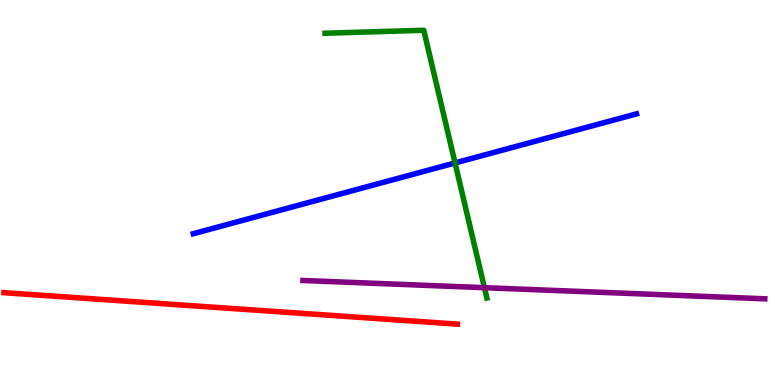[{'lines': ['blue', 'red'], 'intersections': []}, {'lines': ['green', 'red'], 'intersections': []}, {'lines': ['purple', 'red'], 'intersections': []}, {'lines': ['blue', 'green'], 'intersections': [{'x': 5.87, 'y': 5.77}]}, {'lines': ['blue', 'purple'], 'intersections': []}, {'lines': ['green', 'purple'], 'intersections': [{'x': 6.25, 'y': 2.53}]}]